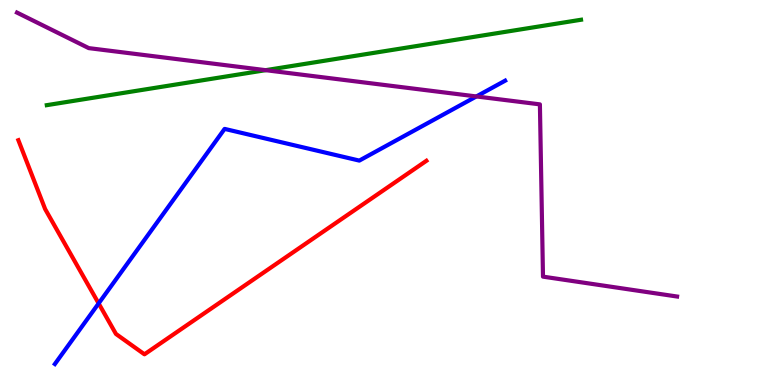[{'lines': ['blue', 'red'], 'intersections': [{'x': 1.27, 'y': 2.12}]}, {'lines': ['green', 'red'], 'intersections': []}, {'lines': ['purple', 'red'], 'intersections': []}, {'lines': ['blue', 'green'], 'intersections': []}, {'lines': ['blue', 'purple'], 'intersections': [{'x': 6.15, 'y': 7.49}]}, {'lines': ['green', 'purple'], 'intersections': [{'x': 3.43, 'y': 8.18}]}]